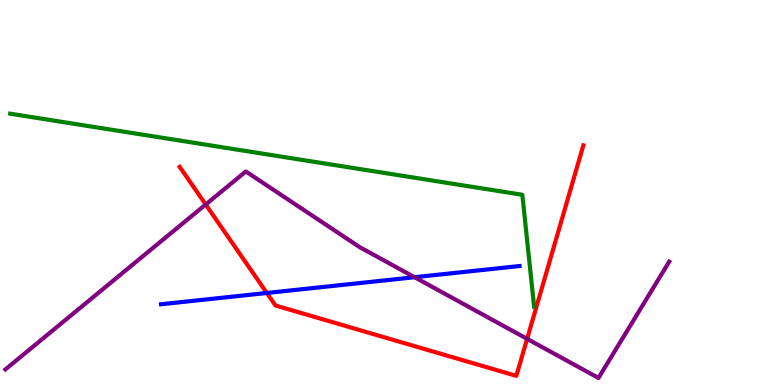[{'lines': ['blue', 'red'], 'intersections': [{'x': 3.44, 'y': 2.39}]}, {'lines': ['green', 'red'], 'intersections': []}, {'lines': ['purple', 'red'], 'intersections': [{'x': 2.65, 'y': 4.69}, {'x': 6.8, 'y': 1.2}]}, {'lines': ['blue', 'green'], 'intersections': []}, {'lines': ['blue', 'purple'], 'intersections': [{'x': 5.35, 'y': 2.8}]}, {'lines': ['green', 'purple'], 'intersections': []}]